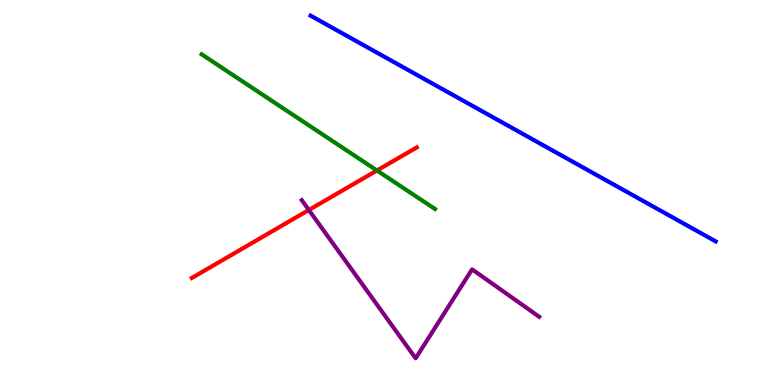[{'lines': ['blue', 'red'], 'intersections': []}, {'lines': ['green', 'red'], 'intersections': [{'x': 4.86, 'y': 5.57}]}, {'lines': ['purple', 'red'], 'intersections': [{'x': 3.99, 'y': 4.55}]}, {'lines': ['blue', 'green'], 'intersections': []}, {'lines': ['blue', 'purple'], 'intersections': []}, {'lines': ['green', 'purple'], 'intersections': []}]